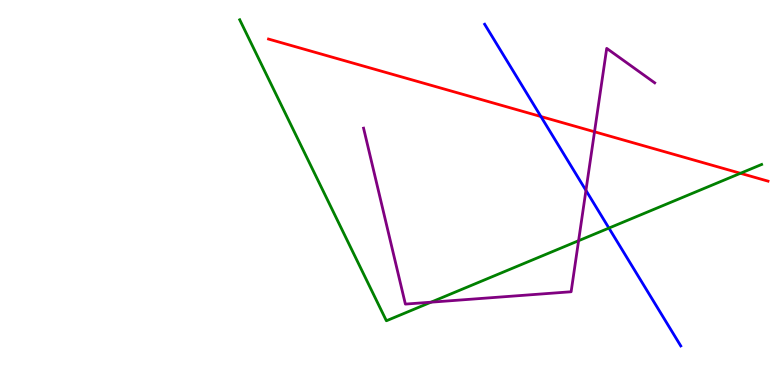[{'lines': ['blue', 'red'], 'intersections': [{'x': 6.98, 'y': 6.97}]}, {'lines': ['green', 'red'], 'intersections': [{'x': 9.55, 'y': 5.5}]}, {'lines': ['purple', 'red'], 'intersections': [{'x': 7.67, 'y': 6.58}]}, {'lines': ['blue', 'green'], 'intersections': [{'x': 7.86, 'y': 4.08}]}, {'lines': ['blue', 'purple'], 'intersections': [{'x': 7.56, 'y': 5.05}]}, {'lines': ['green', 'purple'], 'intersections': [{'x': 5.56, 'y': 2.15}, {'x': 7.47, 'y': 3.75}]}]